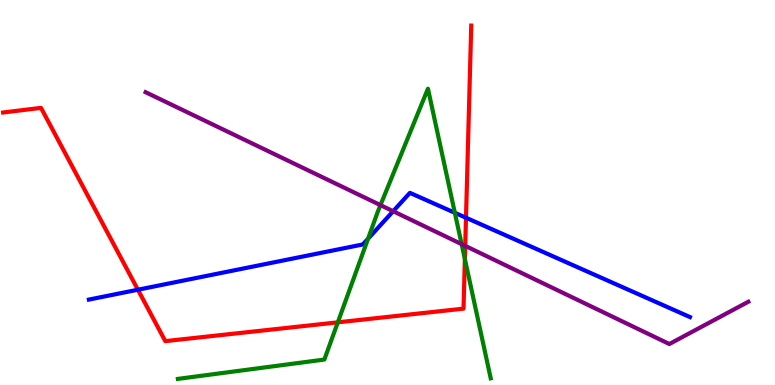[{'lines': ['blue', 'red'], 'intersections': [{'x': 1.78, 'y': 2.47}, {'x': 6.01, 'y': 4.34}]}, {'lines': ['green', 'red'], 'intersections': [{'x': 4.36, 'y': 1.63}, {'x': 6.0, 'y': 3.27}]}, {'lines': ['purple', 'red'], 'intersections': [{'x': 6.0, 'y': 3.61}]}, {'lines': ['blue', 'green'], 'intersections': [{'x': 4.75, 'y': 3.8}, {'x': 5.87, 'y': 4.47}]}, {'lines': ['blue', 'purple'], 'intersections': [{'x': 5.07, 'y': 4.51}]}, {'lines': ['green', 'purple'], 'intersections': [{'x': 4.91, 'y': 4.67}, {'x': 5.96, 'y': 3.66}]}]